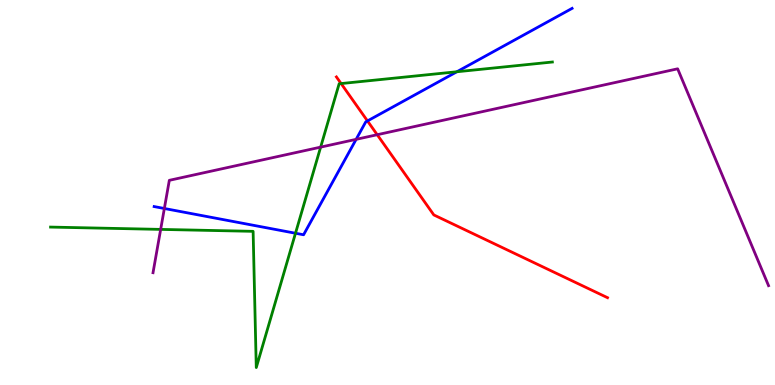[{'lines': ['blue', 'red'], 'intersections': [{'x': 4.74, 'y': 6.86}]}, {'lines': ['green', 'red'], 'intersections': [{'x': 4.4, 'y': 7.83}]}, {'lines': ['purple', 'red'], 'intersections': [{'x': 4.87, 'y': 6.5}]}, {'lines': ['blue', 'green'], 'intersections': [{'x': 3.81, 'y': 3.94}, {'x': 5.9, 'y': 8.14}]}, {'lines': ['blue', 'purple'], 'intersections': [{'x': 2.12, 'y': 4.58}, {'x': 4.6, 'y': 6.38}]}, {'lines': ['green', 'purple'], 'intersections': [{'x': 2.07, 'y': 4.04}, {'x': 4.14, 'y': 6.18}]}]